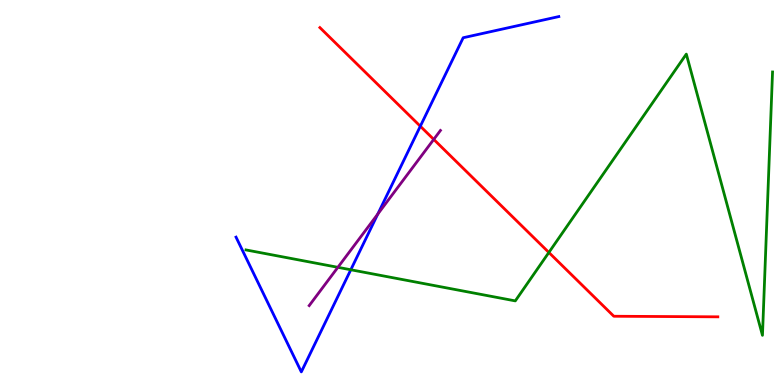[{'lines': ['blue', 'red'], 'intersections': [{'x': 5.42, 'y': 6.72}]}, {'lines': ['green', 'red'], 'intersections': [{'x': 7.08, 'y': 3.44}]}, {'lines': ['purple', 'red'], 'intersections': [{'x': 5.6, 'y': 6.38}]}, {'lines': ['blue', 'green'], 'intersections': [{'x': 4.53, 'y': 2.99}]}, {'lines': ['blue', 'purple'], 'intersections': [{'x': 4.87, 'y': 4.44}]}, {'lines': ['green', 'purple'], 'intersections': [{'x': 4.36, 'y': 3.06}]}]